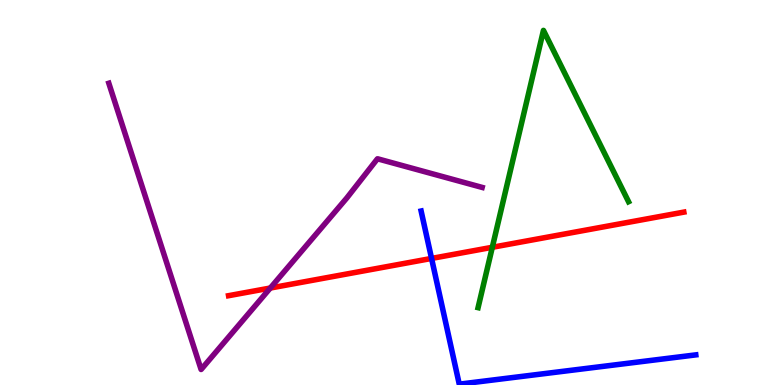[{'lines': ['blue', 'red'], 'intersections': [{'x': 5.57, 'y': 3.29}]}, {'lines': ['green', 'red'], 'intersections': [{'x': 6.35, 'y': 3.58}]}, {'lines': ['purple', 'red'], 'intersections': [{'x': 3.49, 'y': 2.52}]}, {'lines': ['blue', 'green'], 'intersections': []}, {'lines': ['blue', 'purple'], 'intersections': []}, {'lines': ['green', 'purple'], 'intersections': []}]